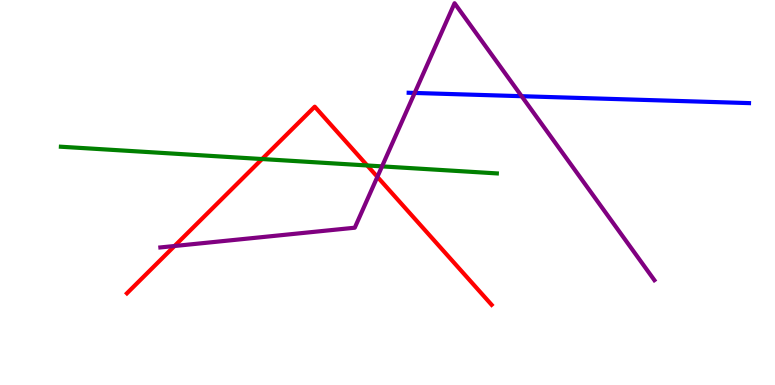[{'lines': ['blue', 'red'], 'intersections': []}, {'lines': ['green', 'red'], 'intersections': [{'x': 3.38, 'y': 5.87}, {'x': 4.74, 'y': 5.7}]}, {'lines': ['purple', 'red'], 'intersections': [{'x': 2.25, 'y': 3.61}, {'x': 4.87, 'y': 5.41}]}, {'lines': ['blue', 'green'], 'intersections': []}, {'lines': ['blue', 'purple'], 'intersections': [{'x': 5.35, 'y': 7.59}, {'x': 6.73, 'y': 7.5}]}, {'lines': ['green', 'purple'], 'intersections': [{'x': 4.93, 'y': 5.68}]}]